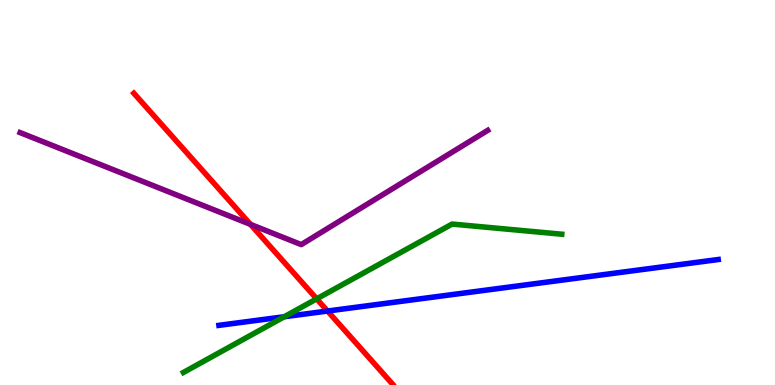[{'lines': ['blue', 'red'], 'intersections': [{'x': 4.23, 'y': 1.92}]}, {'lines': ['green', 'red'], 'intersections': [{'x': 4.09, 'y': 2.24}]}, {'lines': ['purple', 'red'], 'intersections': [{'x': 3.23, 'y': 4.17}]}, {'lines': ['blue', 'green'], 'intersections': [{'x': 3.67, 'y': 1.77}]}, {'lines': ['blue', 'purple'], 'intersections': []}, {'lines': ['green', 'purple'], 'intersections': []}]